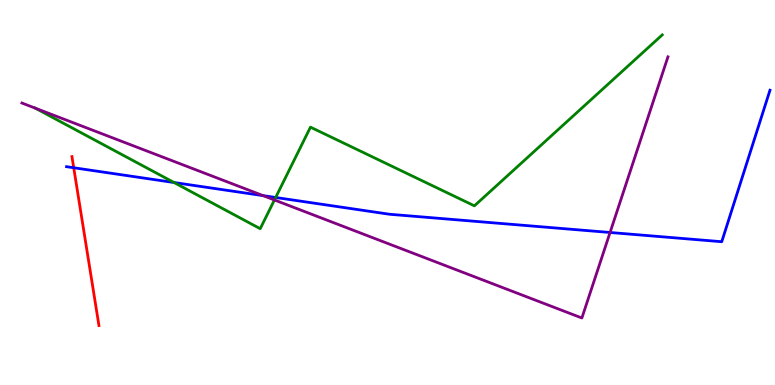[{'lines': ['blue', 'red'], 'intersections': [{'x': 0.951, 'y': 5.64}]}, {'lines': ['green', 'red'], 'intersections': []}, {'lines': ['purple', 'red'], 'intersections': []}, {'lines': ['blue', 'green'], 'intersections': [{'x': 2.25, 'y': 5.26}, {'x': 3.56, 'y': 4.87}]}, {'lines': ['blue', 'purple'], 'intersections': [{'x': 3.4, 'y': 4.92}, {'x': 7.87, 'y': 3.96}]}, {'lines': ['green', 'purple'], 'intersections': [{'x': 0.455, 'y': 7.19}, {'x': 3.54, 'y': 4.81}]}]